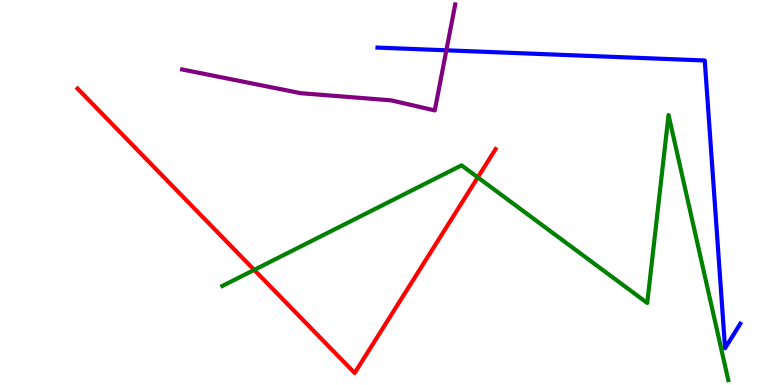[{'lines': ['blue', 'red'], 'intersections': []}, {'lines': ['green', 'red'], 'intersections': [{'x': 3.28, 'y': 2.99}, {'x': 6.17, 'y': 5.39}]}, {'lines': ['purple', 'red'], 'intersections': []}, {'lines': ['blue', 'green'], 'intersections': []}, {'lines': ['blue', 'purple'], 'intersections': [{'x': 5.76, 'y': 8.69}]}, {'lines': ['green', 'purple'], 'intersections': []}]